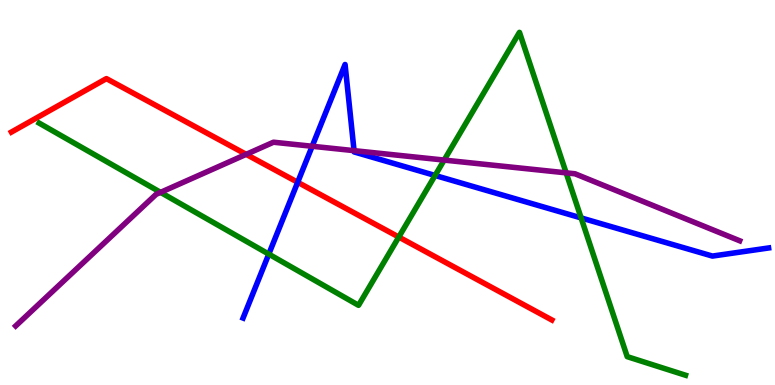[{'lines': ['blue', 'red'], 'intersections': [{'x': 3.84, 'y': 5.27}]}, {'lines': ['green', 'red'], 'intersections': [{'x': 5.15, 'y': 3.84}]}, {'lines': ['purple', 'red'], 'intersections': [{'x': 3.18, 'y': 5.99}]}, {'lines': ['blue', 'green'], 'intersections': [{'x': 3.47, 'y': 3.4}, {'x': 5.61, 'y': 5.44}, {'x': 7.5, 'y': 4.34}]}, {'lines': ['blue', 'purple'], 'intersections': [{'x': 4.03, 'y': 6.2}, {'x': 4.57, 'y': 6.09}]}, {'lines': ['green', 'purple'], 'intersections': [{'x': 2.07, 'y': 5.0}, {'x': 5.73, 'y': 5.84}, {'x': 7.31, 'y': 5.51}]}]